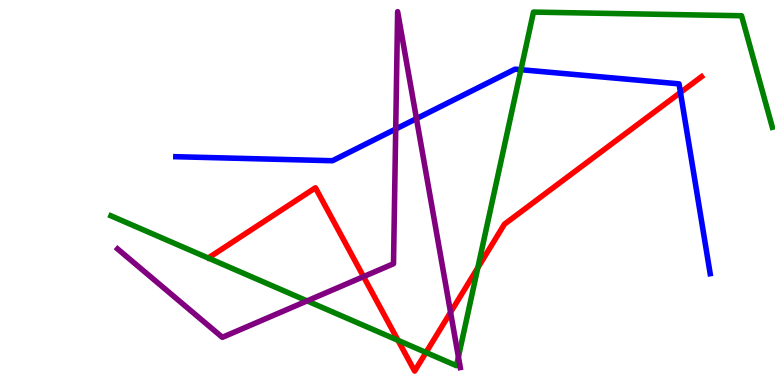[{'lines': ['blue', 'red'], 'intersections': [{'x': 8.78, 'y': 7.6}]}, {'lines': ['green', 'red'], 'intersections': [{'x': 5.14, 'y': 1.16}, {'x': 5.5, 'y': 0.845}, {'x': 6.17, 'y': 3.05}]}, {'lines': ['purple', 'red'], 'intersections': [{'x': 4.69, 'y': 2.81}, {'x': 5.81, 'y': 1.89}]}, {'lines': ['blue', 'green'], 'intersections': [{'x': 6.72, 'y': 8.19}]}, {'lines': ['blue', 'purple'], 'intersections': [{'x': 5.11, 'y': 6.65}, {'x': 5.37, 'y': 6.92}]}, {'lines': ['green', 'purple'], 'intersections': [{'x': 3.96, 'y': 2.18}, {'x': 5.91, 'y': 0.729}]}]